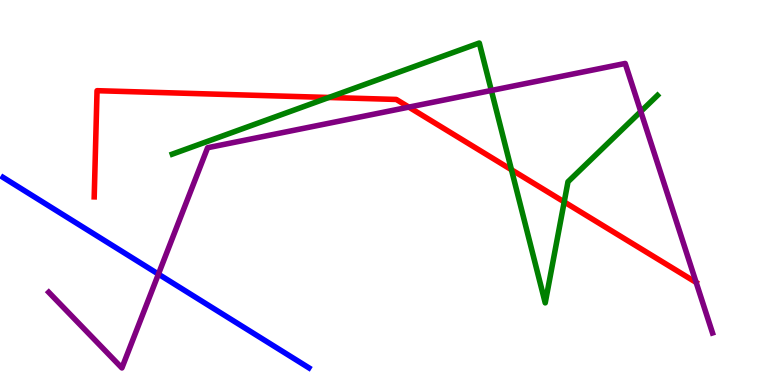[{'lines': ['blue', 'red'], 'intersections': []}, {'lines': ['green', 'red'], 'intersections': [{'x': 4.24, 'y': 7.47}, {'x': 6.6, 'y': 5.59}, {'x': 7.28, 'y': 4.76}]}, {'lines': ['purple', 'red'], 'intersections': [{'x': 5.28, 'y': 7.22}, {'x': 8.98, 'y': 2.66}]}, {'lines': ['blue', 'green'], 'intersections': []}, {'lines': ['blue', 'purple'], 'intersections': [{'x': 2.04, 'y': 2.88}]}, {'lines': ['green', 'purple'], 'intersections': [{'x': 6.34, 'y': 7.65}, {'x': 8.27, 'y': 7.1}]}]